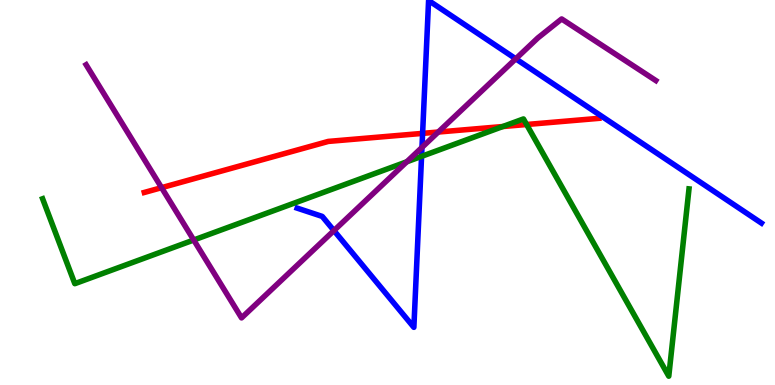[{'lines': ['blue', 'red'], 'intersections': [{'x': 5.45, 'y': 6.54}]}, {'lines': ['green', 'red'], 'intersections': [{'x': 6.49, 'y': 6.71}, {'x': 6.79, 'y': 6.77}]}, {'lines': ['purple', 'red'], 'intersections': [{'x': 2.08, 'y': 5.13}, {'x': 5.65, 'y': 6.57}]}, {'lines': ['blue', 'green'], 'intersections': [{'x': 5.44, 'y': 5.94}]}, {'lines': ['blue', 'purple'], 'intersections': [{'x': 4.31, 'y': 4.01}, {'x': 5.44, 'y': 6.17}, {'x': 6.66, 'y': 8.47}]}, {'lines': ['green', 'purple'], 'intersections': [{'x': 2.5, 'y': 3.77}, {'x': 5.25, 'y': 5.8}]}]